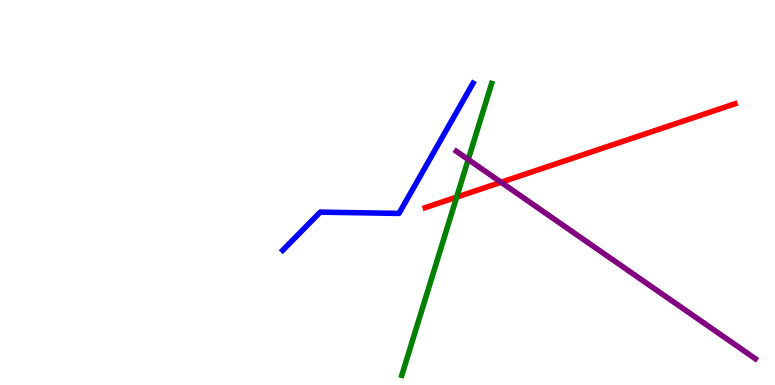[{'lines': ['blue', 'red'], 'intersections': []}, {'lines': ['green', 'red'], 'intersections': [{'x': 5.89, 'y': 4.88}]}, {'lines': ['purple', 'red'], 'intersections': [{'x': 6.46, 'y': 5.27}]}, {'lines': ['blue', 'green'], 'intersections': []}, {'lines': ['blue', 'purple'], 'intersections': []}, {'lines': ['green', 'purple'], 'intersections': [{'x': 6.04, 'y': 5.86}]}]